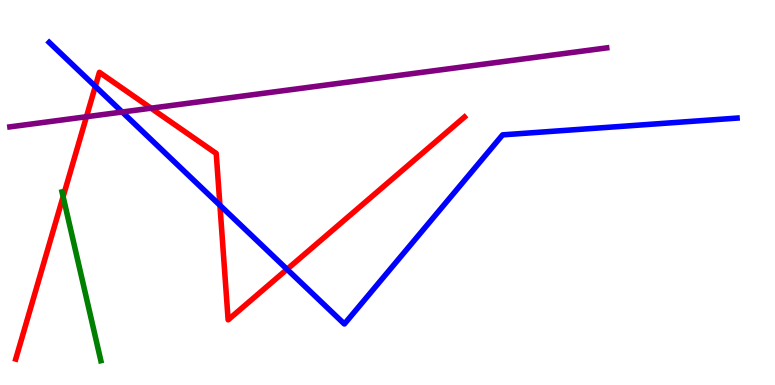[{'lines': ['blue', 'red'], 'intersections': [{'x': 1.23, 'y': 7.76}, {'x': 2.84, 'y': 4.67}, {'x': 3.7, 'y': 3.01}]}, {'lines': ['green', 'red'], 'intersections': [{'x': 0.814, 'y': 4.89}]}, {'lines': ['purple', 'red'], 'intersections': [{'x': 1.12, 'y': 6.97}, {'x': 1.95, 'y': 7.19}]}, {'lines': ['blue', 'green'], 'intersections': []}, {'lines': ['blue', 'purple'], 'intersections': [{'x': 1.58, 'y': 7.09}]}, {'lines': ['green', 'purple'], 'intersections': []}]